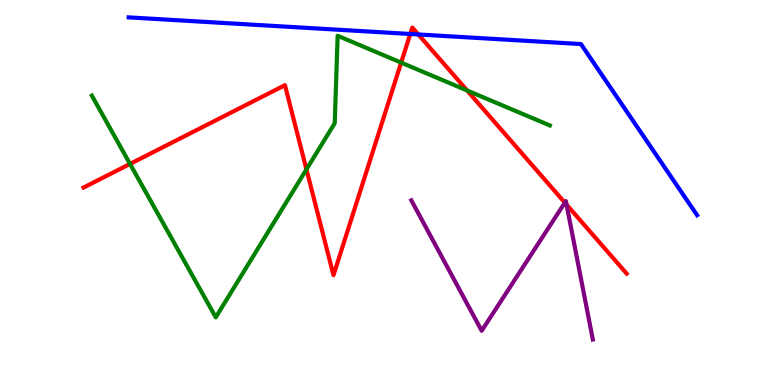[{'lines': ['blue', 'red'], 'intersections': [{'x': 5.29, 'y': 9.12}, {'x': 5.4, 'y': 9.1}]}, {'lines': ['green', 'red'], 'intersections': [{'x': 1.68, 'y': 5.74}, {'x': 3.95, 'y': 5.6}, {'x': 5.18, 'y': 8.37}, {'x': 6.03, 'y': 7.65}]}, {'lines': ['purple', 'red'], 'intersections': [{'x': 7.29, 'y': 4.74}, {'x': 7.31, 'y': 4.69}]}, {'lines': ['blue', 'green'], 'intersections': []}, {'lines': ['blue', 'purple'], 'intersections': []}, {'lines': ['green', 'purple'], 'intersections': []}]